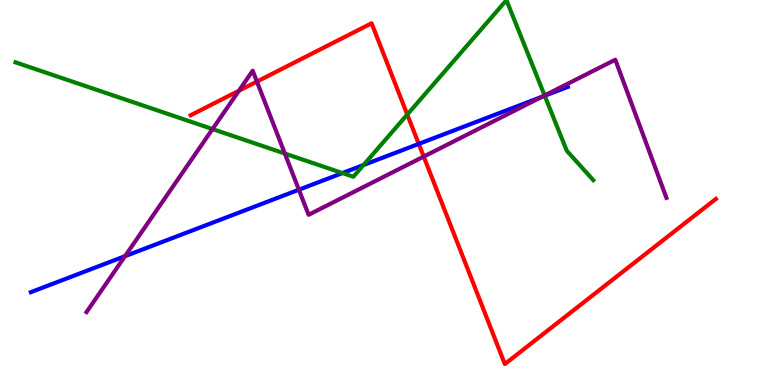[{'lines': ['blue', 'red'], 'intersections': [{'x': 5.4, 'y': 6.26}]}, {'lines': ['green', 'red'], 'intersections': [{'x': 5.26, 'y': 7.02}]}, {'lines': ['purple', 'red'], 'intersections': [{'x': 3.08, 'y': 7.64}, {'x': 3.31, 'y': 7.88}, {'x': 5.47, 'y': 5.93}]}, {'lines': ['blue', 'green'], 'intersections': [{'x': 4.42, 'y': 5.5}, {'x': 4.69, 'y': 5.71}, {'x': 7.03, 'y': 7.51}]}, {'lines': ['blue', 'purple'], 'intersections': [{'x': 1.61, 'y': 3.35}, {'x': 3.86, 'y': 5.07}, {'x': 6.99, 'y': 7.49}]}, {'lines': ['green', 'purple'], 'intersections': [{'x': 2.74, 'y': 6.65}, {'x': 3.68, 'y': 6.01}, {'x': 7.03, 'y': 7.52}]}]